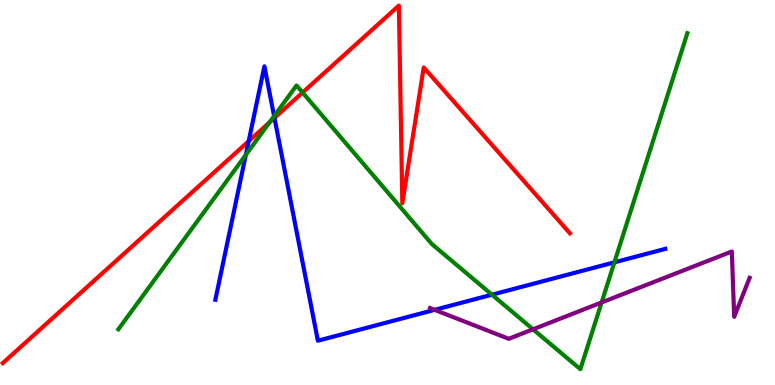[{'lines': ['blue', 'red'], 'intersections': [{'x': 3.21, 'y': 6.33}, {'x': 3.54, 'y': 6.94}]}, {'lines': ['green', 'red'], 'intersections': [{'x': 3.48, 'y': 6.82}, {'x': 3.9, 'y': 7.6}]}, {'lines': ['purple', 'red'], 'intersections': []}, {'lines': ['blue', 'green'], 'intersections': [{'x': 3.17, 'y': 5.98}, {'x': 3.54, 'y': 6.98}, {'x': 6.35, 'y': 2.35}, {'x': 7.93, 'y': 3.19}]}, {'lines': ['blue', 'purple'], 'intersections': [{'x': 5.61, 'y': 1.95}]}, {'lines': ['green', 'purple'], 'intersections': [{'x': 6.88, 'y': 1.45}, {'x': 7.76, 'y': 2.14}]}]